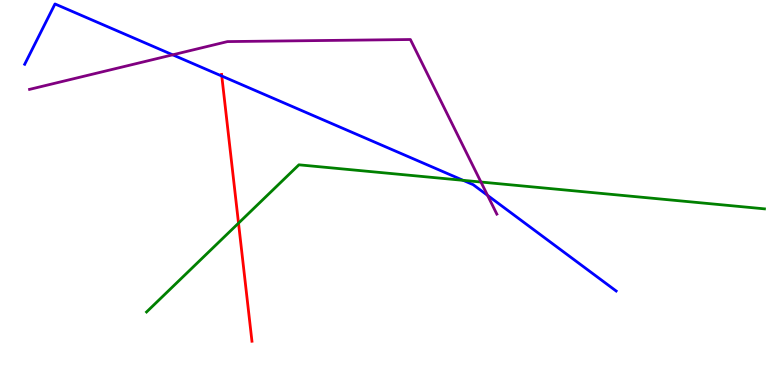[{'lines': ['blue', 'red'], 'intersections': [{'x': 2.86, 'y': 8.03}]}, {'lines': ['green', 'red'], 'intersections': [{'x': 3.08, 'y': 4.2}]}, {'lines': ['purple', 'red'], 'intersections': []}, {'lines': ['blue', 'green'], 'intersections': [{'x': 5.98, 'y': 5.32}]}, {'lines': ['blue', 'purple'], 'intersections': [{'x': 2.23, 'y': 8.58}, {'x': 6.29, 'y': 4.93}]}, {'lines': ['green', 'purple'], 'intersections': [{'x': 6.21, 'y': 5.27}]}]